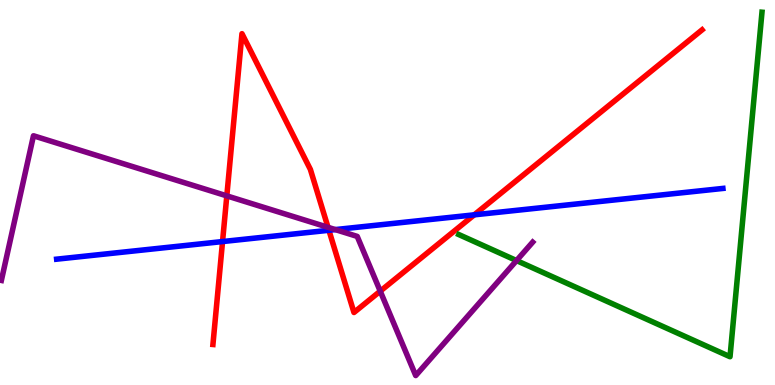[{'lines': ['blue', 'red'], 'intersections': [{'x': 2.87, 'y': 3.73}, {'x': 4.24, 'y': 4.02}, {'x': 6.12, 'y': 4.42}]}, {'lines': ['green', 'red'], 'intersections': []}, {'lines': ['purple', 'red'], 'intersections': [{'x': 2.93, 'y': 4.91}, {'x': 4.23, 'y': 4.1}, {'x': 4.91, 'y': 2.44}]}, {'lines': ['blue', 'green'], 'intersections': []}, {'lines': ['blue', 'purple'], 'intersections': [{'x': 4.33, 'y': 4.04}]}, {'lines': ['green', 'purple'], 'intersections': [{'x': 6.66, 'y': 3.23}]}]